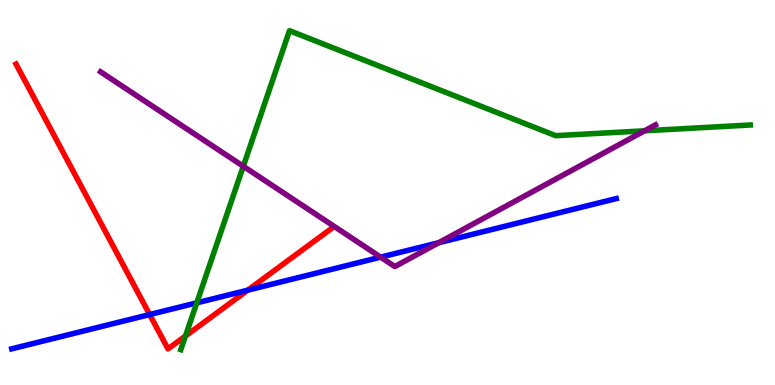[{'lines': ['blue', 'red'], 'intersections': [{'x': 1.93, 'y': 1.83}, {'x': 3.2, 'y': 2.46}]}, {'lines': ['green', 'red'], 'intersections': [{'x': 2.39, 'y': 1.27}]}, {'lines': ['purple', 'red'], 'intersections': []}, {'lines': ['blue', 'green'], 'intersections': [{'x': 2.54, 'y': 2.13}]}, {'lines': ['blue', 'purple'], 'intersections': [{'x': 4.91, 'y': 3.32}, {'x': 5.66, 'y': 3.7}]}, {'lines': ['green', 'purple'], 'intersections': [{'x': 3.14, 'y': 5.68}, {'x': 8.32, 'y': 6.6}]}]